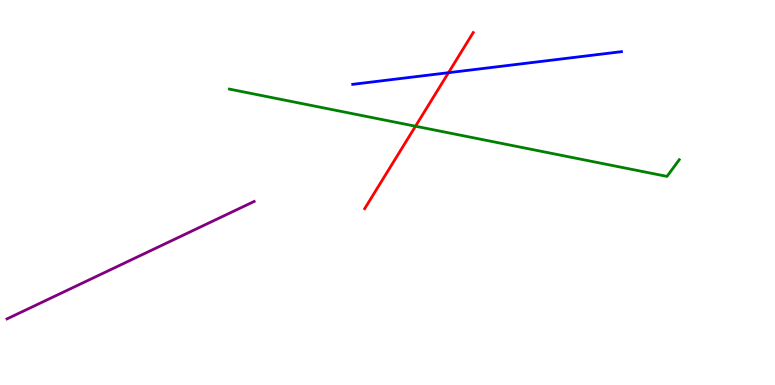[{'lines': ['blue', 'red'], 'intersections': [{'x': 5.79, 'y': 8.11}]}, {'lines': ['green', 'red'], 'intersections': [{'x': 5.36, 'y': 6.72}]}, {'lines': ['purple', 'red'], 'intersections': []}, {'lines': ['blue', 'green'], 'intersections': []}, {'lines': ['blue', 'purple'], 'intersections': []}, {'lines': ['green', 'purple'], 'intersections': []}]